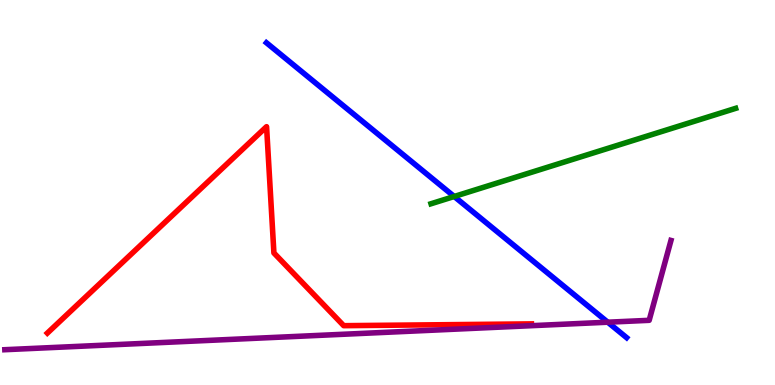[{'lines': ['blue', 'red'], 'intersections': []}, {'lines': ['green', 'red'], 'intersections': []}, {'lines': ['purple', 'red'], 'intersections': []}, {'lines': ['blue', 'green'], 'intersections': [{'x': 5.86, 'y': 4.9}]}, {'lines': ['blue', 'purple'], 'intersections': [{'x': 7.84, 'y': 1.63}]}, {'lines': ['green', 'purple'], 'intersections': []}]